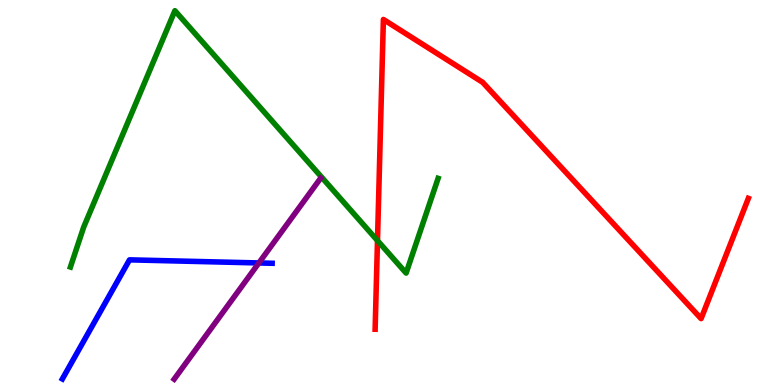[{'lines': ['blue', 'red'], 'intersections': []}, {'lines': ['green', 'red'], 'intersections': [{'x': 4.87, 'y': 3.75}]}, {'lines': ['purple', 'red'], 'intersections': []}, {'lines': ['blue', 'green'], 'intersections': []}, {'lines': ['blue', 'purple'], 'intersections': [{'x': 3.34, 'y': 3.17}]}, {'lines': ['green', 'purple'], 'intersections': []}]